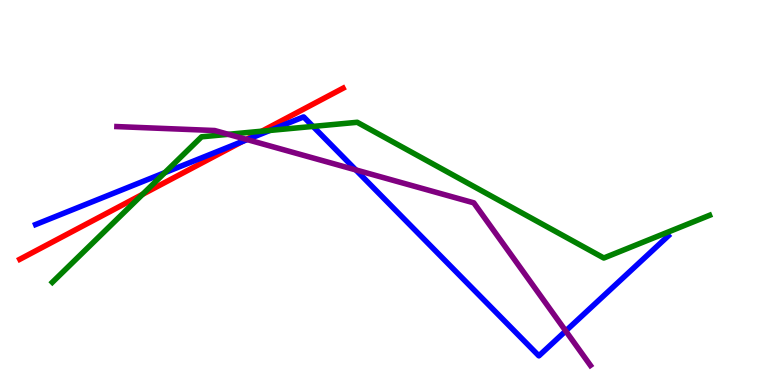[{'lines': ['blue', 'red'], 'intersections': [{'x': 3.13, 'y': 6.32}]}, {'lines': ['green', 'red'], 'intersections': [{'x': 1.84, 'y': 4.95}, {'x': 3.38, 'y': 6.59}]}, {'lines': ['purple', 'red'], 'intersections': [{'x': 3.18, 'y': 6.38}]}, {'lines': ['blue', 'green'], 'intersections': [{'x': 2.13, 'y': 5.52}, {'x': 3.48, 'y': 6.61}, {'x': 4.04, 'y': 6.72}]}, {'lines': ['blue', 'purple'], 'intersections': [{'x': 3.19, 'y': 6.37}, {'x': 4.59, 'y': 5.59}, {'x': 7.3, 'y': 1.4}]}, {'lines': ['green', 'purple'], 'intersections': [{'x': 2.95, 'y': 6.51}]}]